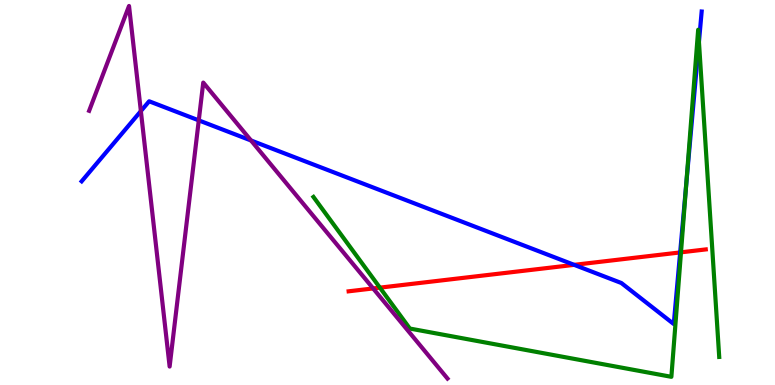[{'lines': ['blue', 'red'], 'intersections': [{'x': 7.41, 'y': 3.12}, {'x': 8.78, 'y': 3.44}]}, {'lines': ['green', 'red'], 'intersections': [{'x': 4.9, 'y': 2.53}, {'x': 8.79, 'y': 3.45}]}, {'lines': ['purple', 'red'], 'intersections': [{'x': 4.81, 'y': 2.51}]}, {'lines': ['blue', 'green'], 'intersections': [{'x': 8.85, 'y': 5.22}, {'x': 9.02, 'y': 8.91}]}, {'lines': ['blue', 'purple'], 'intersections': [{'x': 1.82, 'y': 7.11}, {'x': 2.56, 'y': 6.87}, {'x': 3.24, 'y': 6.35}]}, {'lines': ['green', 'purple'], 'intersections': []}]